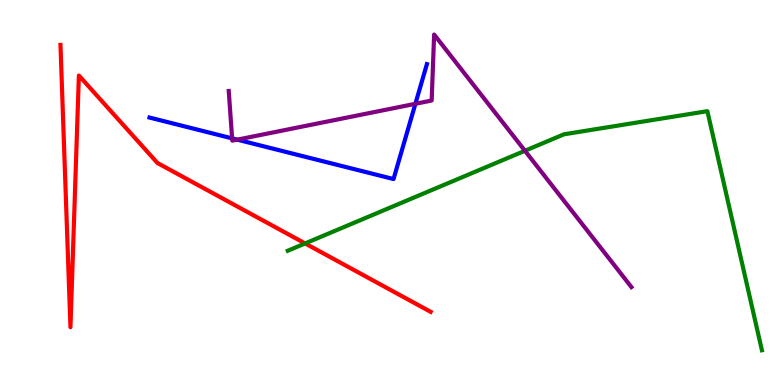[{'lines': ['blue', 'red'], 'intersections': []}, {'lines': ['green', 'red'], 'intersections': [{'x': 3.94, 'y': 3.68}]}, {'lines': ['purple', 'red'], 'intersections': []}, {'lines': ['blue', 'green'], 'intersections': []}, {'lines': ['blue', 'purple'], 'intersections': [{'x': 3.0, 'y': 6.41}, {'x': 3.06, 'y': 6.37}, {'x': 5.36, 'y': 7.3}]}, {'lines': ['green', 'purple'], 'intersections': [{'x': 6.77, 'y': 6.08}]}]